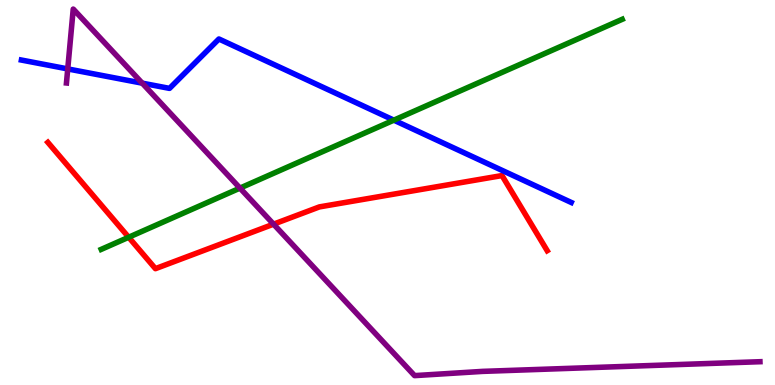[{'lines': ['blue', 'red'], 'intersections': []}, {'lines': ['green', 'red'], 'intersections': [{'x': 1.66, 'y': 3.84}]}, {'lines': ['purple', 'red'], 'intersections': [{'x': 3.53, 'y': 4.18}]}, {'lines': ['blue', 'green'], 'intersections': [{'x': 5.08, 'y': 6.88}]}, {'lines': ['blue', 'purple'], 'intersections': [{'x': 0.874, 'y': 8.21}, {'x': 1.84, 'y': 7.84}]}, {'lines': ['green', 'purple'], 'intersections': [{'x': 3.1, 'y': 5.11}]}]